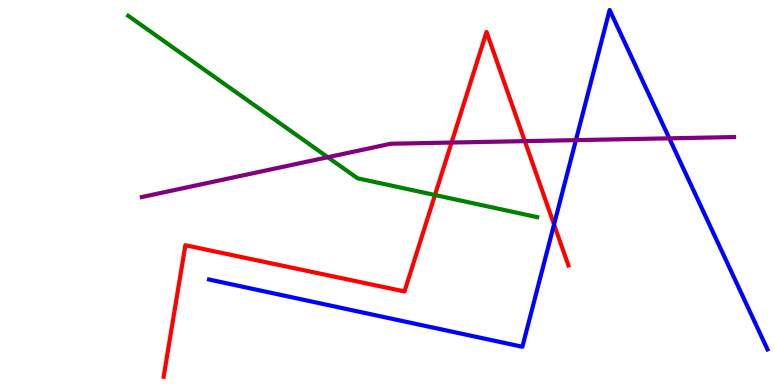[{'lines': ['blue', 'red'], 'intersections': [{'x': 7.15, 'y': 4.17}]}, {'lines': ['green', 'red'], 'intersections': [{'x': 5.61, 'y': 4.93}]}, {'lines': ['purple', 'red'], 'intersections': [{'x': 5.83, 'y': 6.3}, {'x': 6.77, 'y': 6.33}]}, {'lines': ['blue', 'green'], 'intersections': []}, {'lines': ['blue', 'purple'], 'intersections': [{'x': 7.43, 'y': 6.36}, {'x': 8.64, 'y': 6.41}]}, {'lines': ['green', 'purple'], 'intersections': [{'x': 4.23, 'y': 5.92}]}]